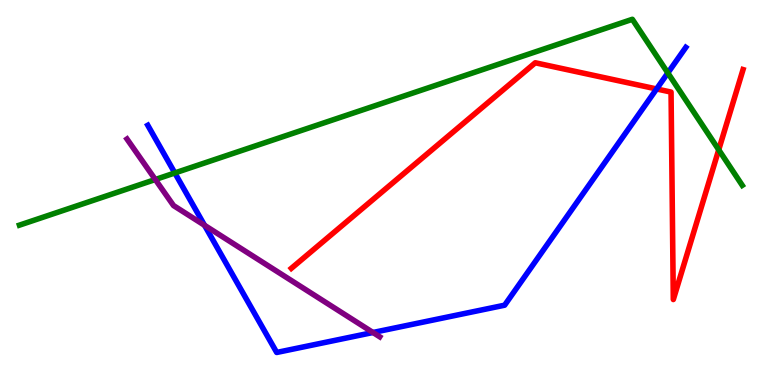[{'lines': ['blue', 'red'], 'intersections': [{'x': 8.47, 'y': 7.69}]}, {'lines': ['green', 'red'], 'intersections': [{'x': 9.27, 'y': 6.11}]}, {'lines': ['purple', 'red'], 'intersections': []}, {'lines': ['blue', 'green'], 'intersections': [{'x': 2.26, 'y': 5.51}, {'x': 8.62, 'y': 8.11}]}, {'lines': ['blue', 'purple'], 'intersections': [{'x': 2.64, 'y': 4.15}, {'x': 4.81, 'y': 1.36}]}, {'lines': ['green', 'purple'], 'intersections': [{'x': 2.0, 'y': 5.34}]}]